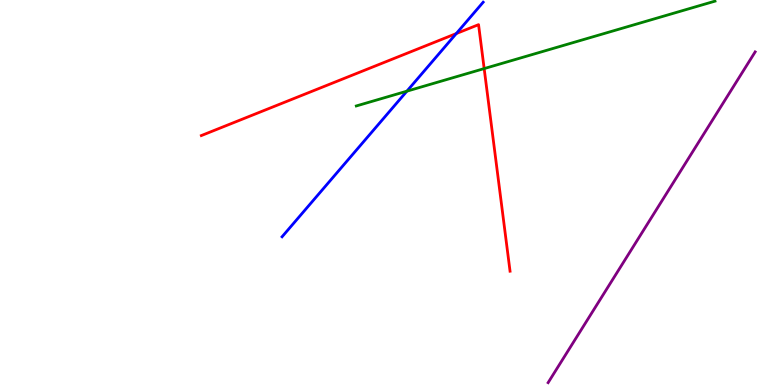[{'lines': ['blue', 'red'], 'intersections': [{'x': 5.89, 'y': 9.13}]}, {'lines': ['green', 'red'], 'intersections': [{'x': 6.25, 'y': 8.22}]}, {'lines': ['purple', 'red'], 'intersections': []}, {'lines': ['blue', 'green'], 'intersections': [{'x': 5.25, 'y': 7.63}]}, {'lines': ['blue', 'purple'], 'intersections': []}, {'lines': ['green', 'purple'], 'intersections': []}]